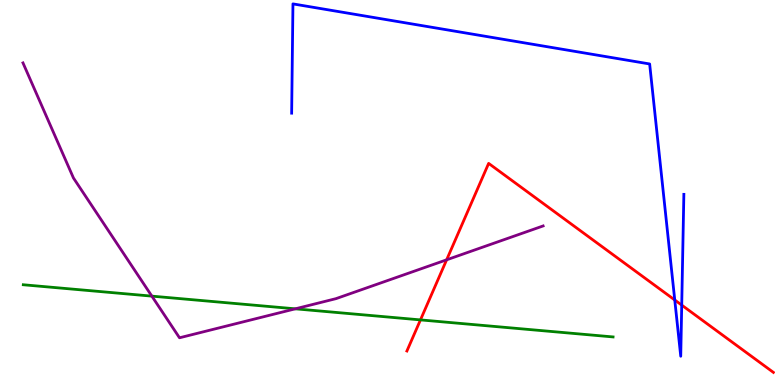[{'lines': ['blue', 'red'], 'intersections': [{'x': 8.71, 'y': 2.21}, {'x': 8.8, 'y': 2.08}]}, {'lines': ['green', 'red'], 'intersections': [{'x': 5.43, 'y': 1.69}]}, {'lines': ['purple', 'red'], 'intersections': [{'x': 5.76, 'y': 3.25}]}, {'lines': ['blue', 'green'], 'intersections': []}, {'lines': ['blue', 'purple'], 'intersections': []}, {'lines': ['green', 'purple'], 'intersections': [{'x': 1.96, 'y': 2.31}, {'x': 3.81, 'y': 1.98}]}]